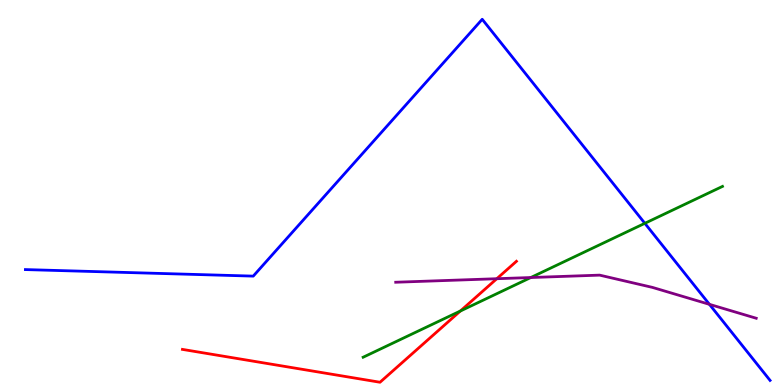[{'lines': ['blue', 'red'], 'intersections': []}, {'lines': ['green', 'red'], 'intersections': [{'x': 5.94, 'y': 1.92}]}, {'lines': ['purple', 'red'], 'intersections': [{'x': 6.41, 'y': 2.76}]}, {'lines': ['blue', 'green'], 'intersections': [{'x': 8.32, 'y': 4.2}]}, {'lines': ['blue', 'purple'], 'intersections': [{'x': 9.15, 'y': 2.1}]}, {'lines': ['green', 'purple'], 'intersections': [{'x': 6.85, 'y': 2.79}]}]